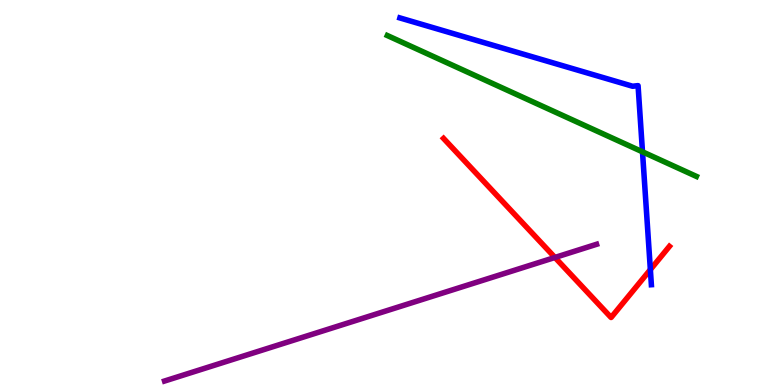[{'lines': ['blue', 'red'], 'intersections': [{'x': 8.39, 'y': 3.0}]}, {'lines': ['green', 'red'], 'intersections': []}, {'lines': ['purple', 'red'], 'intersections': [{'x': 7.16, 'y': 3.31}]}, {'lines': ['blue', 'green'], 'intersections': [{'x': 8.29, 'y': 6.06}]}, {'lines': ['blue', 'purple'], 'intersections': []}, {'lines': ['green', 'purple'], 'intersections': []}]